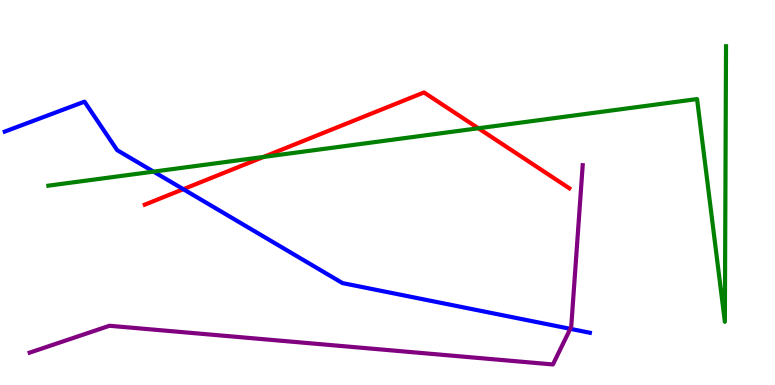[{'lines': ['blue', 'red'], 'intersections': [{'x': 2.37, 'y': 5.09}]}, {'lines': ['green', 'red'], 'intersections': [{'x': 3.4, 'y': 5.92}, {'x': 6.17, 'y': 6.67}]}, {'lines': ['purple', 'red'], 'intersections': []}, {'lines': ['blue', 'green'], 'intersections': [{'x': 1.98, 'y': 5.54}]}, {'lines': ['blue', 'purple'], 'intersections': [{'x': 7.36, 'y': 1.46}]}, {'lines': ['green', 'purple'], 'intersections': []}]